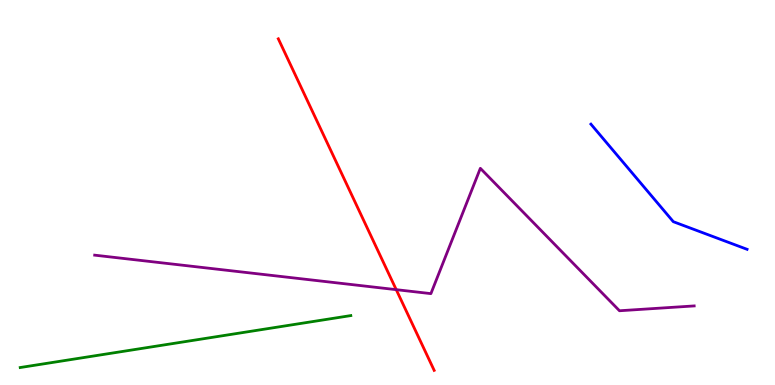[{'lines': ['blue', 'red'], 'intersections': []}, {'lines': ['green', 'red'], 'intersections': []}, {'lines': ['purple', 'red'], 'intersections': [{'x': 5.11, 'y': 2.48}]}, {'lines': ['blue', 'green'], 'intersections': []}, {'lines': ['blue', 'purple'], 'intersections': []}, {'lines': ['green', 'purple'], 'intersections': []}]